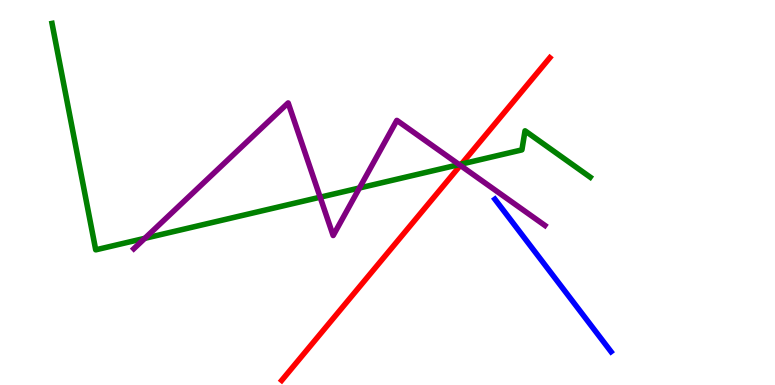[{'lines': ['blue', 'red'], 'intersections': []}, {'lines': ['green', 'red'], 'intersections': [{'x': 5.95, 'y': 5.74}]}, {'lines': ['purple', 'red'], 'intersections': [{'x': 5.94, 'y': 5.7}]}, {'lines': ['blue', 'green'], 'intersections': []}, {'lines': ['blue', 'purple'], 'intersections': []}, {'lines': ['green', 'purple'], 'intersections': [{'x': 1.87, 'y': 3.81}, {'x': 4.13, 'y': 4.88}, {'x': 4.64, 'y': 5.12}, {'x': 5.92, 'y': 5.72}]}]